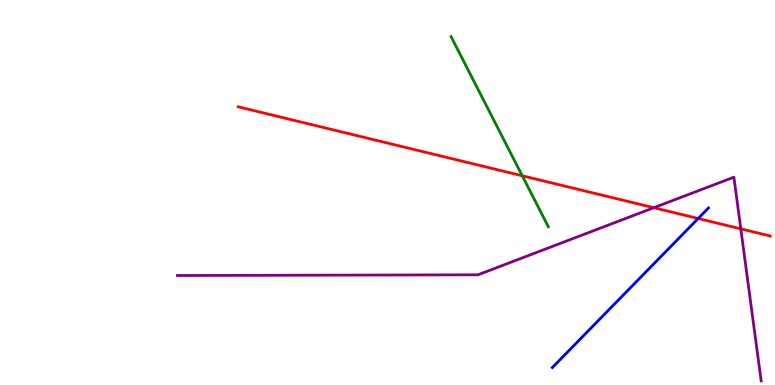[{'lines': ['blue', 'red'], 'intersections': [{'x': 9.01, 'y': 4.33}]}, {'lines': ['green', 'red'], 'intersections': [{'x': 6.74, 'y': 5.43}]}, {'lines': ['purple', 'red'], 'intersections': [{'x': 8.44, 'y': 4.6}, {'x': 9.56, 'y': 4.06}]}, {'lines': ['blue', 'green'], 'intersections': []}, {'lines': ['blue', 'purple'], 'intersections': []}, {'lines': ['green', 'purple'], 'intersections': []}]